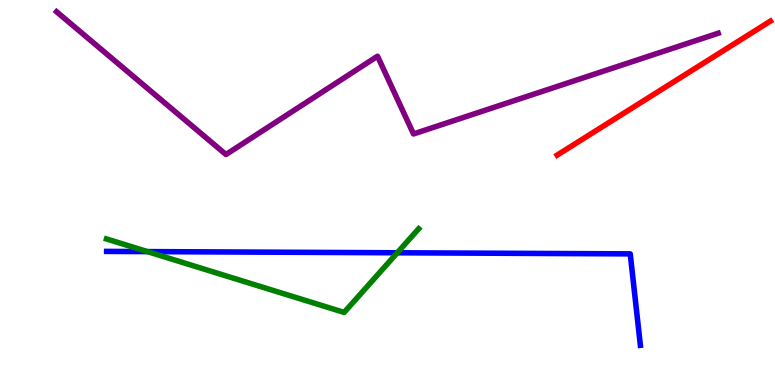[{'lines': ['blue', 'red'], 'intersections': []}, {'lines': ['green', 'red'], 'intersections': []}, {'lines': ['purple', 'red'], 'intersections': []}, {'lines': ['blue', 'green'], 'intersections': [{'x': 1.9, 'y': 3.47}, {'x': 5.13, 'y': 3.43}]}, {'lines': ['blue', 'purple'], 'intersections': []}, {'lines': ['green', 'purple'], 'intersections': []}]